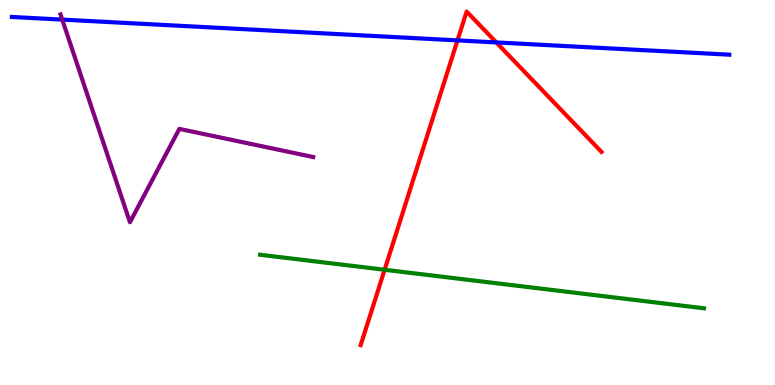[{'lines': ['blue', 'red'], 'intersections': [{'x': 5.9, 'y': 8.95}, {'x': 6.4, 'y': 8.9}]}, {'lines': ['green', 'red'], 'intersections': [{'x': 4.96, 'y': 2.99}]}, {'lines': ['purple', 'red'], 'intersections': []}, {'lines': ['blue', 'green'], 'intersections': []}, {'lines': ['blue', 'purple'], 'intersections': [{'x': 0.803, 'y': 9.49}]}, {'lines': ['green', 'purple'], 'intersections': []}]